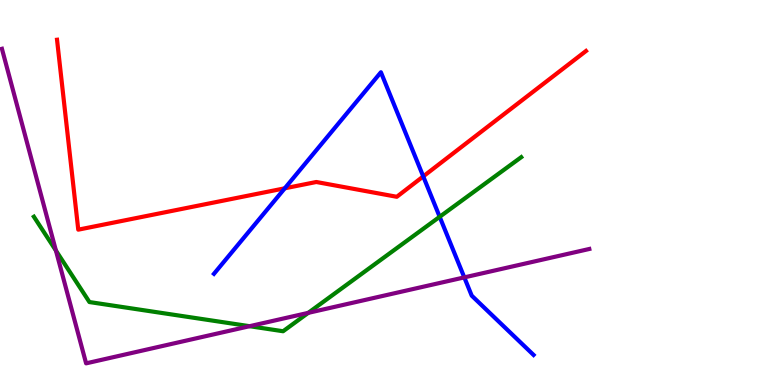[{'lines': ['blue', 'red'], 'intersections': [{'x': 3.67, 'y': 5.11}, {'x': 5.46, 'y': 5.42}]}, {'lines': ['green', 'red'], 'intersections': []}, {'lines': ['purple', 'red'], 'intersections': []}, {'lines': ['blue', 'green'], 'intersections': [{'x': 5.67, 'y': 4.37}]}, {'lines': ['blue', 'purple'], 'intersections': [{'x': 5.99, 'y': 2.8}]}, {'lines': ['green', 'purple'], 'intersections': [{'x': 0.722, 'y': 3.49}, {'x': 3.22, 'y': 1.53}, {'x': 3.98, 'y': 1.87}]}]